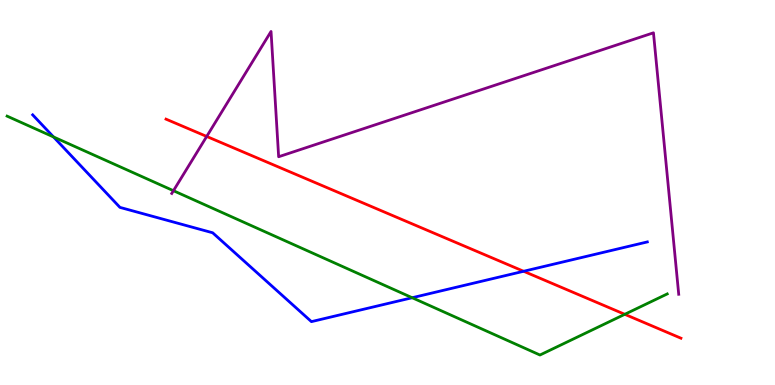[{'lines': ['blue', 'red'], 'intersections': [{'x': 6.76, 'y': 2.95}]}, {'lines': ['green', 'red'], 'intersections': [{'x': 8.06, 'y': 1.84}]}, {'lines': ['purple', 'red'], 'intersections': [{'x': 2.67, 'y': 6.46}]}, {'lines': ['blue', 'green'], 'intersections': [{'x': 0.691, 'y': 6.44}, {'x': 5.32, 'y': 2.27}]}, {'lines': ['blue', 'purple'], 'intersections': []}, {'lines': ['green', 'purple'], 'intersections': [{'x': 2.24, 'y': 5.05}]}]